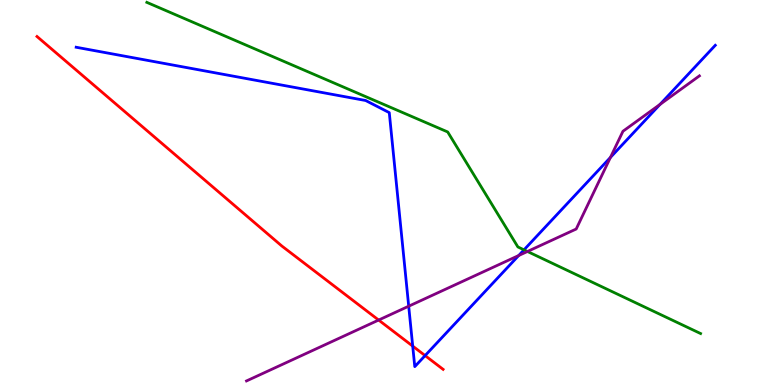[{'lines': ['blue', 'red'], 'intersections': [{'x': 5.33, 'y': 1.01}, {'x': 5.49, 'y': 0.764}]}, {'lines': ['green', 'red'], 'intersections': []}, {'lines': ['purple', 'red'], 'intersections': [{'x': 4.89, 'y': 1.69}]}, {'lines': ['blue', 'green'], 'intersections': [{'x': 6.76, 'y': 3.51}]}, {'lines': ['blue', 'purple'], 'intersections': [{'x': 5.27, 'y': 2.05}, {'x': 6.69, 'y': 3.36}, {'x': 7.88, 'y': 5.91}, {'x': 8.52, 'y': 7.29}]}, {'lines': ['green', 'purple'], 'intersections': [{'x': 6.81, 'y': 3.47}]}]